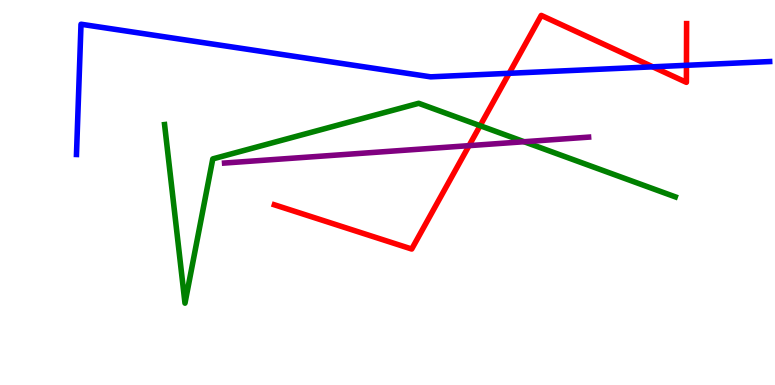[{'lines': ['blue', 'red'], 'intersections': [{'x': 6.57, 'y': 8.1}, {'x': 8.42, 'y': 8.26}, {'x': 8.86, 'y': 8.3}]}, {'lines': ['green', 'red'], 'intersections': [{'x': 6.19, 'y': 6.74}]}, {'lines': ['purple', 'red'], 'intersections': [{'x': 6.05, 'y': 6.22}]}, {'lines': ['blue', 'green'], 'intersections': []}, {'lines': ['blue', 'purple'], 'intersections': []}, {'lines': ['green', 'purple'], 'intersections': [{'x': 6.76, 'y': 6.32}]}]